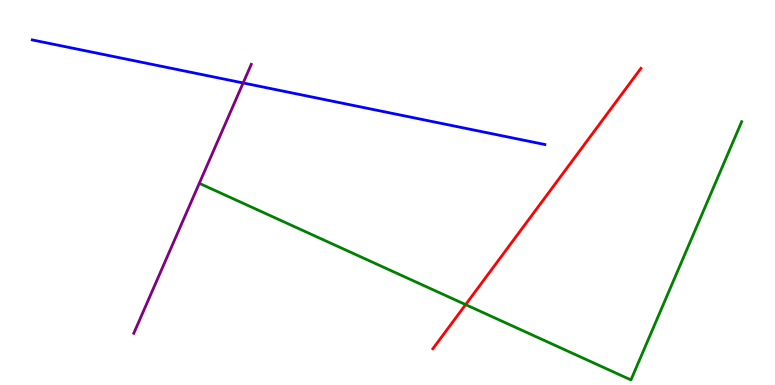[{'lines': ['blue', 'red'], 'intersections': []}, {'lines': ['green', 'red'], 'intersections': [{'x': 6.01, 'y': 2.09}]}, {'lines': ['purple', 'red'], 'intersections': []}, {'lines': ['blue', 'green'], 'intersections': []}, {'lines': ['blue', 'purple'], 'intersections': [{'x': 3.14, 'y': 7.85}]}, {'lines': ['green', 'purple'], 'intersections': []}]